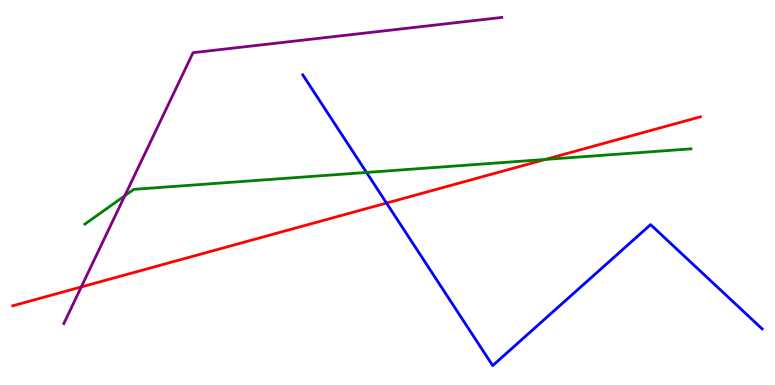[{'lines': ['blue', 'red'], 'intersections': [{'x': 4.99, 'y': 4.73}]}, {'lines': ['green', 'red'], 'intersections': [{'x': 7.04, 'y': 5.86}]}, {'lines': ['purple', 'red'], 'intersections': [{'x': 1.05, 'y': 2.55}]}, {'lines': ['blue', 'green'], 'intersections': [{'x': 4.73, 'y': 5.52}]}, {'lines': ['blue', 'purple'], 'intersections': []}, {'lines': ['green', 'purple'], 'intersections': [{'x': 1.61, 'y': 4.92}]}]